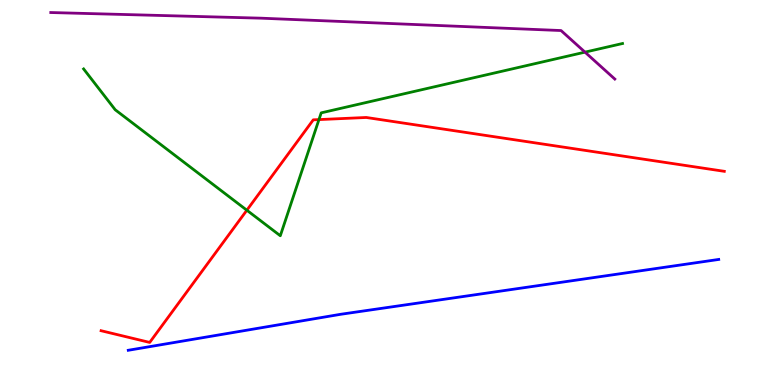[{'lines': ['blue', 'red'], 'intersections': []}, {'lines': ['green', 'red'], 'intersections': [{'x': 3.19, 'y': 4.54}, {'x': 4.12, 'y': 6.89}]}, {'lines': ['purple', 'red'], 'intersections': []}, {'lines': ['blue', 'green'], 'intersections': []}, {'lines': ['blue', 'purple'], 'intersections': []}, {'lines': ['green', 'purple'], 'intersections': [{'x': 7.55, 'y': 8.65}]}]